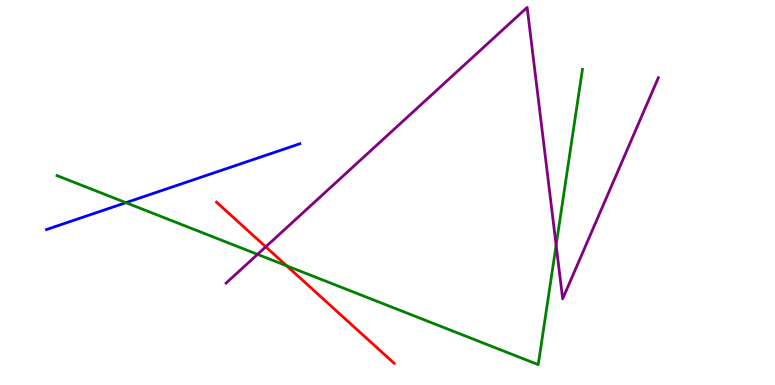[{'lines': ['blue', 'red'], 'intersections': []}, {'lines': ['green', 'red'], 'intersections': [{'x': 3.7, 'y': 3.1}]}, {'lines': ['purple', 'red'], 'intersections': [{'x': 3.43, 'y': 3.59}]}, {'lines': ['blue', 'green'], 'intersections': [{'x': 1.62, 'y': 4.74}]}, {'lines': ['blue', 'purple'], 'intersections': []}, {'lines': ['green', 'purple'], 'intersections': [{'x': 3.32, 'y': 3.39}, {'x': 7.18, 'y': 3.63}]}]